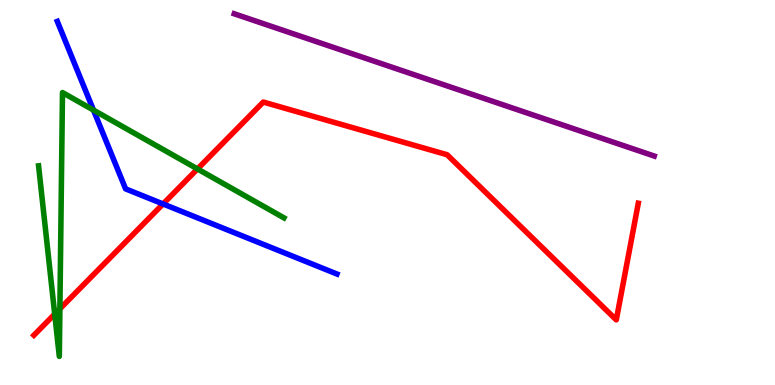[{'lines': ['blue', 'red'], 'intersections': [{'x': 2.1, 'y': 4.7}]}, {'lines': ['green', 'red'], 'intersections': [{'x': 0.706, 'y': 1.84}, {'x': 0.773, 'y': 1.98}, {'x': 2.55, 'y': 5.61}]}, {'lines': ['purple', 'red'], 'intersections': []}, {'lines': ['blue', 'green'], 'intersections': [{'x': 1.21, 'y': 7.14}]}, {'lines': ['blue', 'purple'], 'intersections': []}, {'lines': ['green', 'purple'], 'intersections': []}]